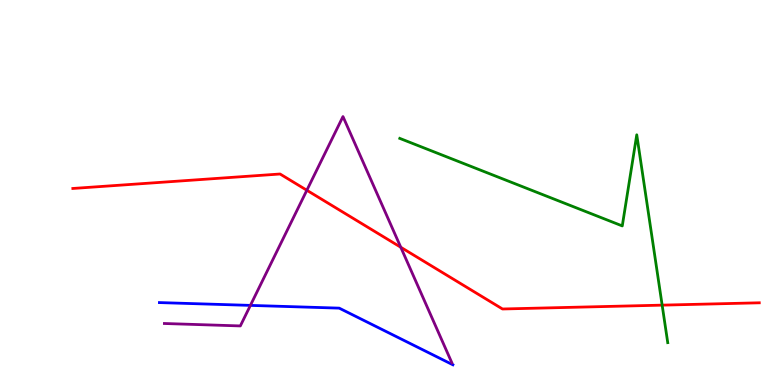[{'lines': ['blue', 'red'], 'intersections': []}, {'lines': ['green', 'red'], 'intersections': [{'x': 8.54, 'y': 2.07}]}, {'lines': ['purple', 'red'], 'intersections': [{'x': 3.96, 'y': 5.06}, {'x': 5.17, 'y': 3.58}]}, {'lines': ['blue', 'green'], 'intersections': []}, {'lines': ['blue', 'purple'], 'intersections': [{'x': 3.23, 'y': 2.07}]}, {'lines': ['green', 'purple'], 'intersections': []}]